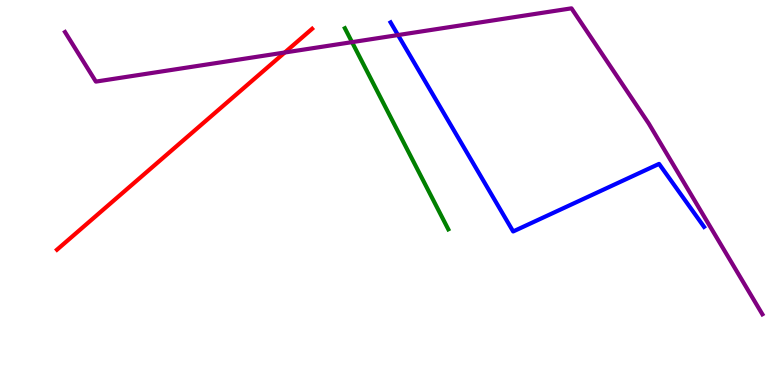[{'lines': ['blue', 'red'], 'intersections': []}, {'lines': ['green', 'red'], 'intersections': []}, {'lines': ['purple', 'red'], 'intersections': [{'x': 3.67, 'y': 8.64}]}, {'lines': ['blue', 'green'], 'intersections': []}, {'lines': ['blue', 'purple'], 'intersections': [{'x': 5.14, 'y': 9.09}]}, {'lines': ['green', 'purple'], 'intersections': [{'x': 4.54, 'y': 8.91}]}]